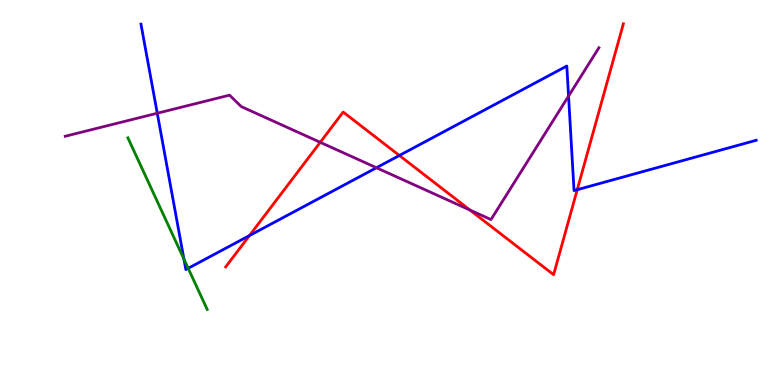[{'lines': ['blue', 'red'], 'intersections': [{'x': 3.22, 'y': 3.88}, {'x': 5.15, 'y': 5.96}, {'x': 7.45, 'y': 5.07}]}, {'lines': ['green', 'red'], 'intersections': []}, {'lines': ['purple', 'red'], 'intersections': [{'x': 4.13, 'y': 6.3}, {'x': 6.06, 'y': 4.54}]}, {'lines': ['blue', 'green'], 'intersections': [{'x': 2.37, 'y': 3.27}, {'x': 2.43, 'y': 3.03}]}, {'lines': ['blue', 'purple'], 'intersections': [{'x': 2.03, 'y': 7.06}, {'x': 4.86, 'y': 5.64}, {'x': 7.34, 'y': 7.5}]}, {'lines': ['green', 'purple'], 'intersections': []}]